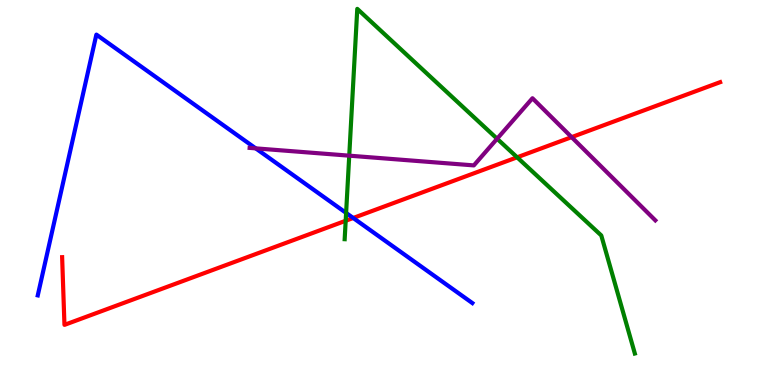[{'lines': ['blue', 'red'], 'intersections': [{'x': 4.56, 'y': 4.34}]}, {'lines': ['green', 'red'], 'intersections': [{'x': 4.46, 'y': 4.27}, {'x': 6.67, 'y': 5.91}]}, {'lines': ['purple', 'red'], 'intersections': [{'x': 7.38, 'y': 6.44}]}, {'lines': ['blue', 'green'], 'intersections': [{'x': 4.47, 'y': 4.47}]}, {'lines': ['blue', 'purple'], 'intersections': [{'x': 3.3, 'y': 6.15}]}, {'lines': ['green', 'purple'], 'intersections': [{'x': 4.51, 'y': 5.96}, {'x': 6.41, 'y': 6.4}]}]